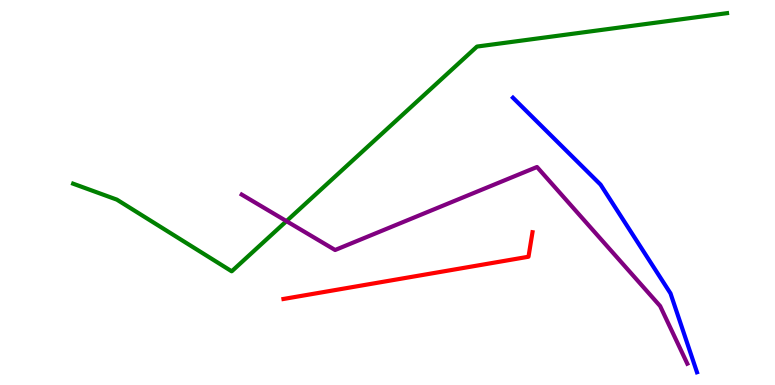[{'lines': ['blue', 'red'], 'intersections': []}, {'lines': ['green', 'red'], 'intersections': []}, {'lines': ['purple', 'red'], 'intersections': []}, {'lines': ['blue', 'green'], 'intersections': []}, {'lines': ['blue', 'purple'], 'intersections': []}, {'lines': ['green', 'purple'], 'intersections': [{'x': 3.7, 'y': 4.26}]}]